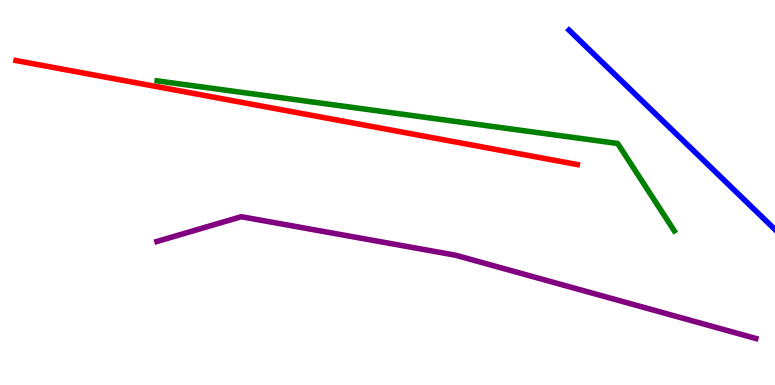[{'lines': ['blue', 'red'], 'intersections': []}, {'lines': ['green', 'red'], 'intersections': []}, {'lines': ['purple', 'red'], 'intersections': []}, {'lines': ['blue', 'green'], 'intersections': []}, {'lines': ['blue', 'purple'], 'intersections': []}, {'lines': ['green', 'purple'], 'intersections': []}]